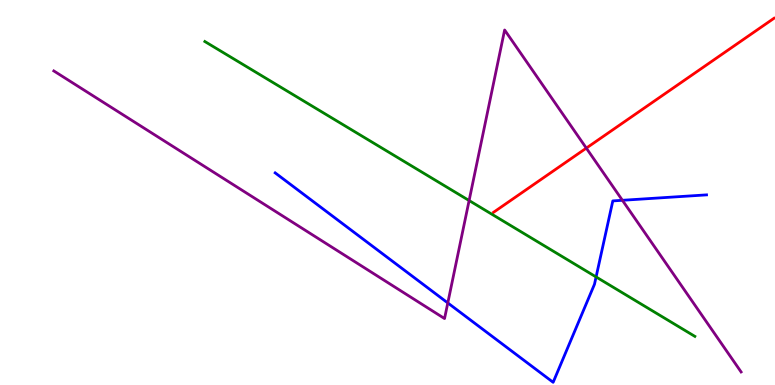[{'lines': ['blue', 'red'], 'intersections': []}, {'lines': ['green', 'red'], 'intersections': []}, {'lines': ['purple', 'red'], 'intersections': [{'x': 7.57, 'y': 6.15}]}, {'lines': ['blue', 'green'], 'intersections': [{'x': 7.69, 'y': 2.81}]}, {'lines': ['blue', 'purple'], 'intersections': [{'x': 5.78, 'y': 2.13}, {'x': 8.03, 'y': 4.8}]}, {'lines': ['green', 'purple'], 'intersections': [{'x': 6.05, 'y': 4.79}]}]